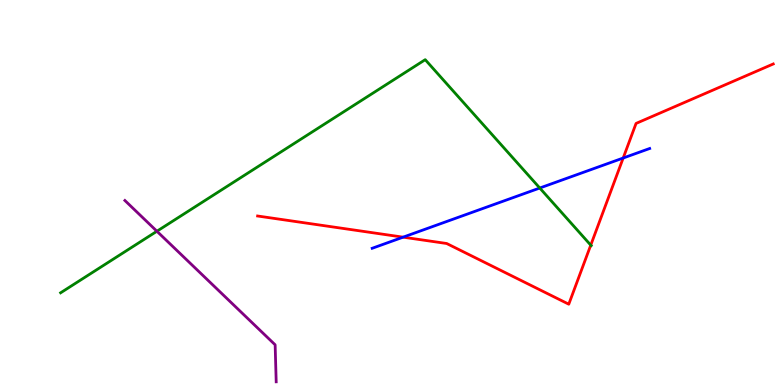[{'lines': ['blue', 'red'], 'intersections': [{'x': 5.2, 'y': 3.84}, {'x': 8.04, 'y': 5.9}]}, {'lines': ['green', 'red'], 'intersections': [{'x': 7.62, 'y': 3.63}]}, {'lines': ['purple', 'red'], 'intersections': []}, {'lines': ['blue', 'green'], 'intersections': [{'x': 6.96, 'y': 5.12}]}, {'lines': ['blue', 'purple'], 'intersections': []}, {'lines': ['green', 'purple'], 'intersections': [{'x': 2.02, 'y': 3.99}]}]